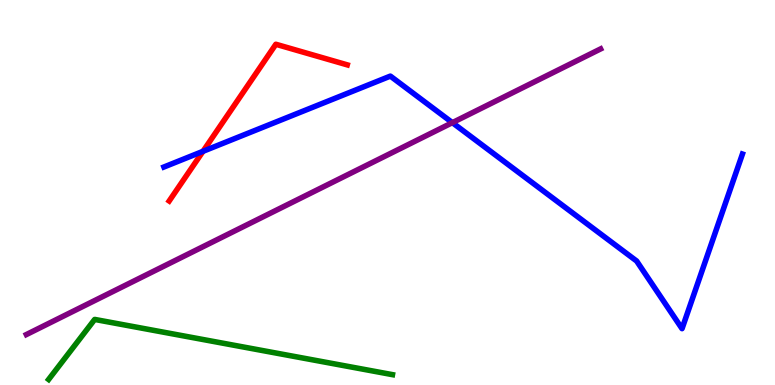[{'lines': ['blue', 'red'], 'intersections': [{'x': 2.62, 'y': 6.07}]}, {'lines': ['green', 'red'], 'intersections': []}, {'lines': ['purple', 'red'], 'intersections': []}, {'lines': ['blue', 'green'], 'intersections': []}, {'lines': ['blue', 'purple'], 'intersections': [{'x': 5.84, 'y': 6.81}]}, {'lines': ['green', 'purple'], 'intersections': []}]